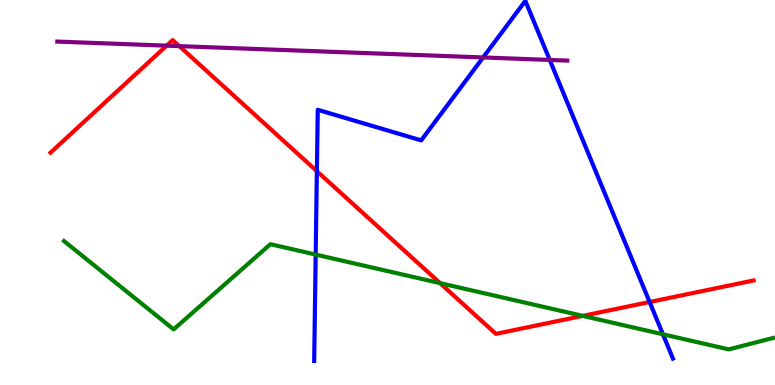[{'lines': ['blue', 'red'], 'intersections': [{'x': 4.09, 'y': 5.55}, {'x': 8.38, 'y': 2.16}]}, {'lines': ['green', 'red'], 'intersections': [{'x': 5.68, 'y': 2.65}, {'x': 7.52, 'y': 1.8}]}, {'lines': ['purple', 'red'], 'intersections': [{'x': 2.15, 'y': 8.81}, {'x': 2.31, 'y': 8.8}]}, {'lines': ['blue', 'green'], 'intersections': [{'x': 4.07, 'y': 3.39}, {'x': 8.55, 'y': 1.32}]}, {'lines': ['blue', 'purple'], 'intersections': [{'x': 6.23, 'y': 8.51}, {'x': 7.09, 'y': 8.44}]}, {'lines': ['green', 'purple'], 'intersections': []}]